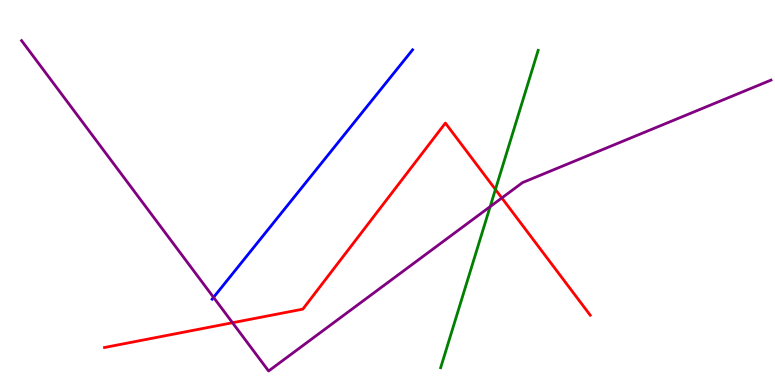[{'lines': ['blue', 'red'], 'intersections': []}, {'lines': ['green', 'red'], 'intersections': [{'x': 6.39, 'y': 5.08}]}, {'lines': ['purple', 'red'], 'intersections': [{'x': 3.0, 'y': 1.62}, {'x': 6.48, 'y': 4.86}]}, {'lines': ['blue', 'green'], 'intersections': []}, {'lines': ['blue', 'purple'], 'intersections': [{'x': 2.76, 'y': 2.28}]}, {'lines': ['green', 'purple'], 'intersections': [{'x': 6.32, 'y': 4.63}]}]